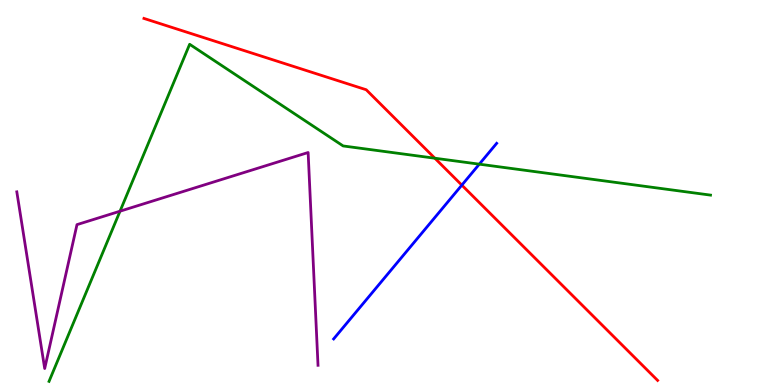[{'lines': ['blue', 'red'], 'intersections': [{'x': 5.96, 'y': 5.19}]}, {'lines': ['green', 'red'], 'intersections': [{'x': 5.61, 'y': 5.89}]}, {'lines': ['purple', 'red'], 'intersections': []}, {'lines': ['blue', 'green'], 'intersections': [{'x': 6.18, 'y': 5.74}]}, {'lines': ['blue', 'purple'], 'intersections': []}, {'lines': ['green', 'purple'], 'intersections': [{'x': 1.55, 'y': 4.51}]}]